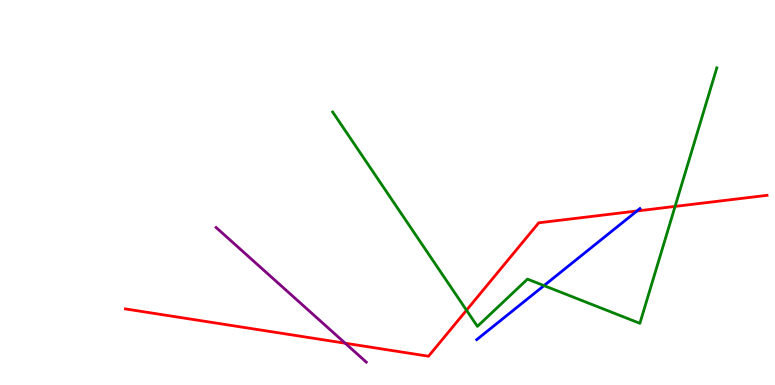[{'lines': ['blue', 'red'], 'intersections': [{'x': 8.22, 'y': 4.52}]}, {'lines': ['green', 'red'], 'intersections': [{'x': 6.02, 'y': 1.94}, {'x': 8.71, 'y': 4.64}]}, {'lines': ['purple', 'red'], 'intersections': [{'x': 4.45, 'y': 1.09}]}, {'lines': ['blue', 'green'], 'intersections': [{'x': 7.02, 'y': 2.58}]}, {'lines': ['blue', 'purple'], 'intersections': []}, {'lines': ['green', 'purple'], 'intersections': []}]